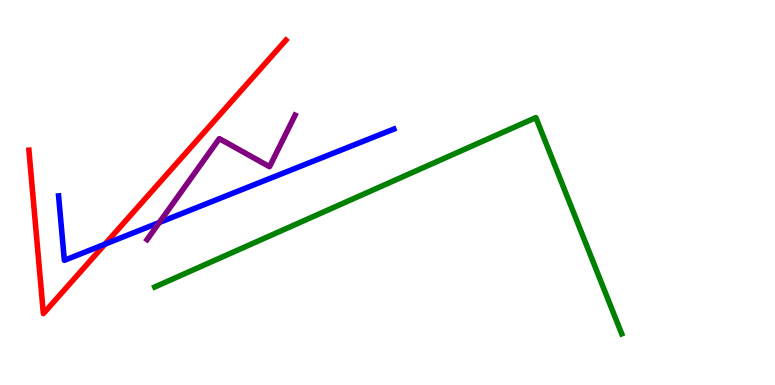[{'lines': ['blue', 'red'], 'intersections': [{'x': 1.35, 'y': 3.66}]}, {'lines': ['green', 'red'], 'intersections': []}, {'lines': ['purple', 'red'], 'intersections': []}, {'lines': ['blue', 'green'], 'intersections': []}, {'lines': ['blue', 'purple'], 'intersections': [{'x': 2.06, 'y': 4.22}]}, {'lines': ['green', 'purple'], 'intersections': []}]